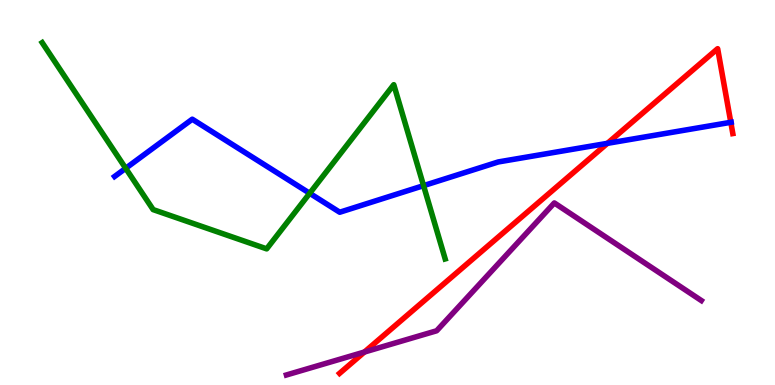[{'lines': ['blue', 'red'], 'intersections': [{'x': 7.84, 'y': 6.28}, {'x': 9.43, 'y': 6.82}]}, {'lines': ['green', 'red'], 'intersections': []}, {'lines': ['purple', 'red'], 'intersections': [{'x': 4.7, 'y': 0.856}]}, {'lines': ['blue', 'green'], 'intersections': [{'x': 1.62, 'y': 5.63}, {'x': 4.0, 'y': 4.98}, {'x': 5.47, 'y': 5.18}]}, {'lines': ['blue', 'purple'], 'intersections': []}, {'lines': ['green', 'purple'], 'intersections': []}]